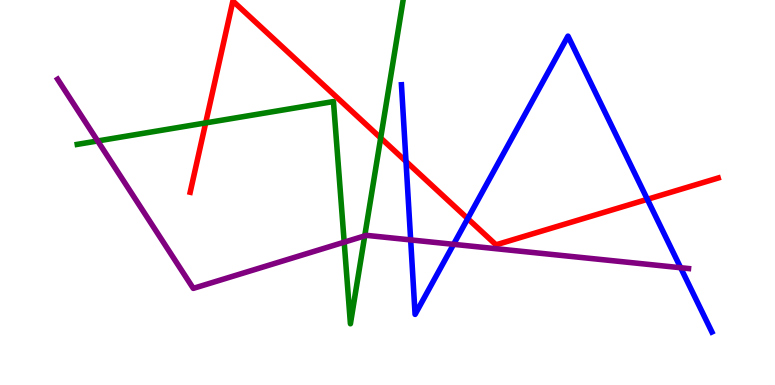[{'lines': ['blue', 'red'], 'intersections': [{'x': 5.24, 'y': 5.81}, {'x': 6.04, 'y': 4.32}, {'x': 8.35, 'y': 4.82}]}, {'lines': ['green', 'red'], 'intersections': [{'x': 2.65, 'y': 6.81}, {'x': 4.91, 'y': 6.42}]}, {'lines': ['purple', 'red'], 'intersections': []}, {'lines': ['blue', 'green'], 'intersections': []}, {'lines': ['blue', 'purple'], 'intersections': [{'x': 5.3, 'y': 3.77}, {'x': 5.85, 'y': 3.65}, {'x': 8.78, 'y': 3.05}]}, {'lines': ['green', 'purple'], 'intersections': [{'x': 1.26, 'y': 6.34}, {'x': 4.44, 'y': 3.71}, {'x': 4.71, 'y': 3.87}]}]